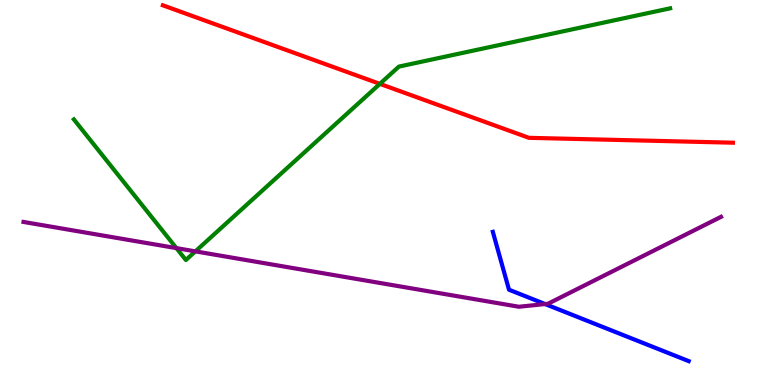[{'lines': ['blue', 'red'], 'intersections': []}, {'lines': ['green', 'red'], 'intersections': [{'x': 4.9, 'y': 7.82}]}, {'lines': ['purple', 'red'], 'intersections': []}, {'lines': ['blue', 'green'], 'intersections': []}, {'lines': ['blue', 'purple'], 'intersections': [{'x': 7.03, 'y': 2.1}]}, {'lines': ['green', 'purple'], 'intersections': [{'x': 2.28, 'y': 3.56}, {'x': 2.52, 'y': 3.47}]}]